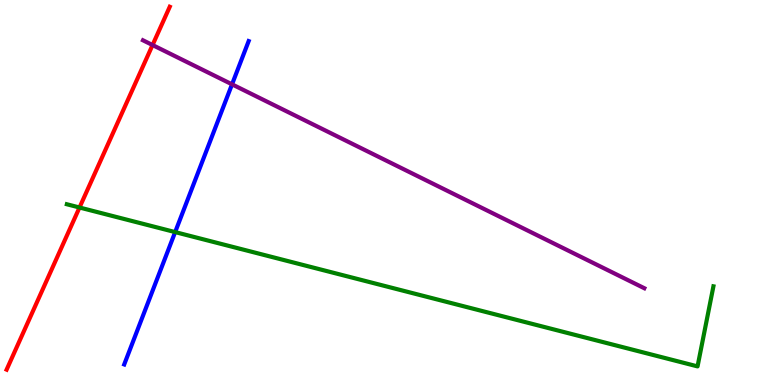[{'lines': ['blue', 'red'], 'intersections': []}, {'lines': ['green', 'red'], 'intersections': [{'x': 1.03, 'y': 4.61}]}, {'lines': ['purple', 'red'], 'intersections': [{'x': 1.97, 'y': 8.83}]}, {'lines': ['blue', 'green'], 'intersections': [{'x': 2.26, 'y': 3.97}]}, {'lines': ['blue', 'purple'], 'intersections': [{'x': 2.99, 'y': 7.81}]}, {'lines': ['green', 'purple'], 'intersections': []}]